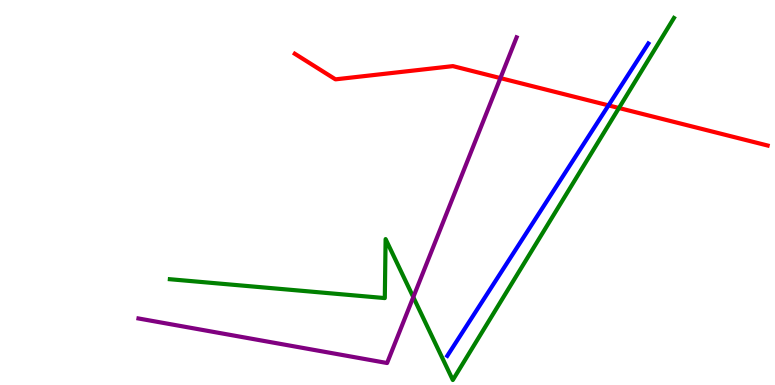[{'lines': ['blue', 'red'], 'intersections': [{'x': 7.85, 'y': 7.26}]}, {'lines': ['green', 'red'], 'intersections': [{'x': 7.99, 'y': 7.19}]}, {'lines': ['purple', 'red'], 'intersections': [{'x': 6.46, 'y': 7.97}]}, {'lines': ['blue', 'green'], 'intersections': []}, {'lines': ['blue', 'purple'], 'intersections': []}, {'lines': ['green', 'purple'], 'intersections': [{'x': 5.33, 'y': 2.28}]}]